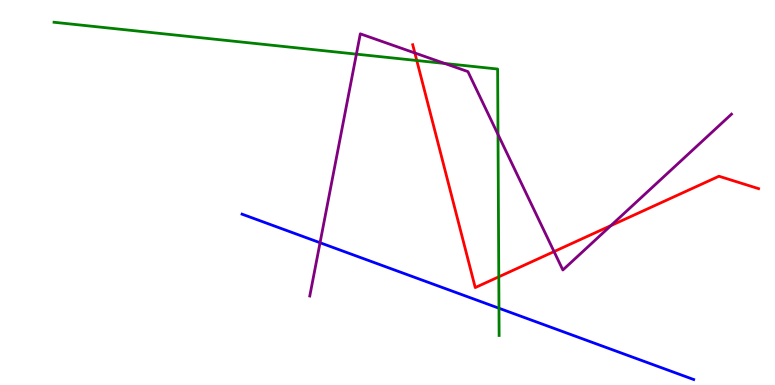[{'lines': ['blue', 'red'], 'intersections': []}, {'lines': ['green', 'red'], 'intersections': [{'x': 5.38, 'y': 8.43}, {'x': 6.44, 'y': 2.81}]}, {'lines': ['purple', 'red'], 'intersections': [{'x': 5.35, 'y': 8.62}, {'x': 7.15, 'y': 3.47}, {'x': 7.88, 'y': 4.14}]}, {'lines': ['blue', 'green'], 'intersections': [{'x': 6.44, 'y': 1.99}]}, {'lines': ['blue', 'purple'], 'intersections': [{'x': 4.13, 'y': 3.7}]}, {'lines': ['green', 'purple'], 'intersections': [{'x': 4.6, 'y': 8.59}, {'x': 5.74, 'y': 8.35}, {'x': 6.43, 'y': 6.51}]}]